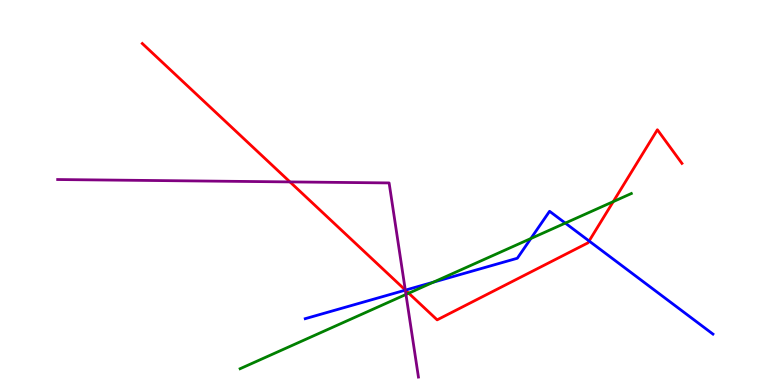[{'lines': ['blue', 'red'], 'intersections': [{'x': 5.23, 'y': 2.46}, {'x': 7.6, 'y': 3.74}]}, {'lines': ['green', 'red'], 'intersections': [{'x': 5.27, 'y': 2.38}, {'x': 7.91, 'y': 4.76}]}, {'lines': ['purple', 'red'], 'intersections': [{'x': 3.74, 'y': 5.28}, {'x': 5.23, 'y': 2.47}]}, {'lines': ['blue', 'green'], 'intersections': [{'x': 5.59, 'y': 2.67}, {'x': 6.85, 'y': 3.8}, {'x': 7.29, 'y': 4.21}]}, {'lines': ['blue', 'purple'], 'intersections': [{'x': 5.23, 'y': 2.46}]}, {'lines': ['green', 'purple'], 'intersections': [{'x': 5.24, 'y': 2.35}]}]